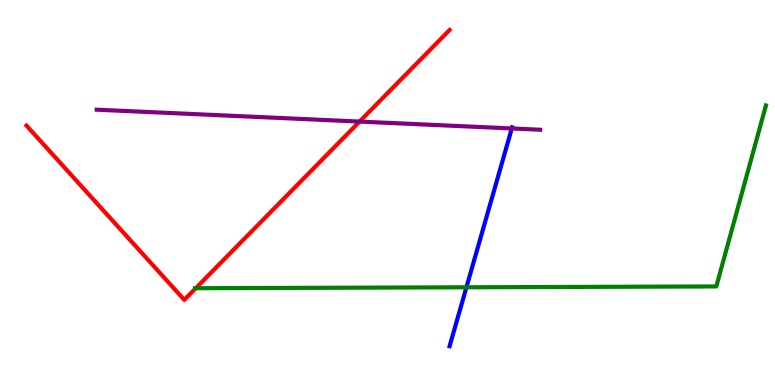[{'lines': ['blue', 'red'], 'intersections': []}, {'lines': ['green', 'red'], 'intersections': [{'x': 2.53, 'y': 2.51}]}, {'lines': ['purple', 'red'], 'intersections': [{'x': 4.64, 'y': 6.84}]}, {'lines': ['blue', 'green'], 'intersections': [{'x': 6.02, 'y': 2.54}]}, {'lines': ['blue', 'purple'], 'intersections': [{'x': 6.6, 'y': 6.66}]}, {'lines': ['green', 'purple'], 'intersections': []}]